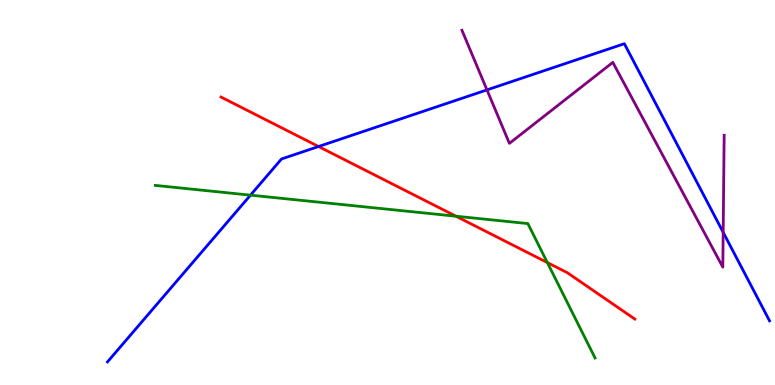[{'lines': ['blue', 'red'], 'intersections': [{'x': 4.11, 'y': 6.19}]}, {'lines': ['green', 'red'], 'intersections': [{'x': 5.88, 'y': 4.38}, {'x': 7.06, 'y': 3.18}]}, {'lines': ['purple', 'red'], 'intersections': []}, {'lines': ['blue', 'green'], 'intersections': [{'x': 3.23, 'y': 4.93}]}, {'lines': ['blue', 'purple'], 'intersections': [{'x': 6.28, 'y': 7.66}, {'x': 9.33, 'y': 3.97}]}, {'lines': ['green', 'purple'], 'intersections': []}]